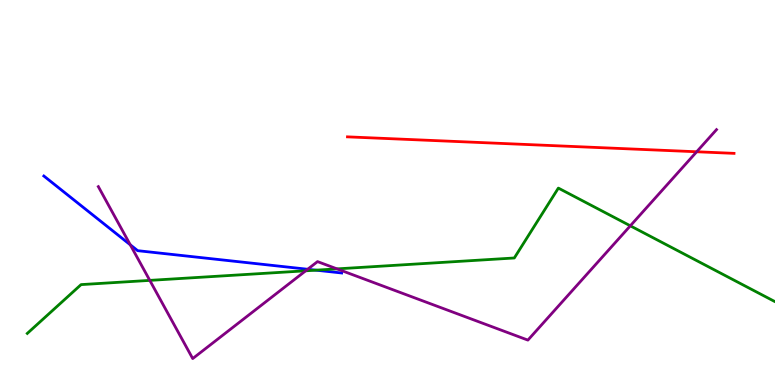[{'lines': ['blue', 'red'], 'intersections': []}, {'lines': ['green', 'red'], 'intersections': []}, {'lines': ['purple', 'red'], 'intersections': [{'x': 8.99, 'y': 6.06}]}, {'lines': ['blue', 'green'], 'intersections': [{'x': 4.08, 'y': 2.98}]}, {'lines': ['blue', 'purple'], 'intersections': [{'x': 1.68, 'y': 3.64}, {'x': 3.97, 'y': 3.01}]}, {'lines': ['green', 'purple'], 'intersections': [{'x': 1.93, 'y': 2.72}, {'x': 3.94, 'y': 2.97}, {'x': 4.35, 'y': 3.02}, {'x': 8.13, 'y': 4.13}]}]